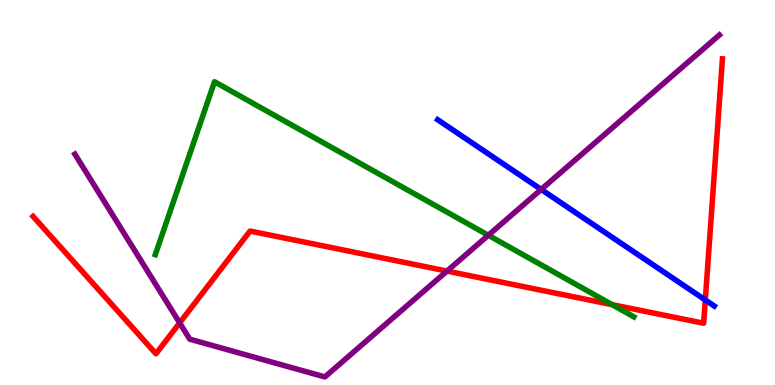[{'lines': ['blue', 'red'], 'intersections': [{'x': 9.1, 'y': 2.21}]}, {'lines': ['green', 'red'], 'intersections': [{'x': 7.9, 'y': 2.09}]}, {'lines': ['purple', 'red'], 'intersections': [{'x': 2.32, 'y': 1.61}, {'x': 5.77, 'y': 2.96}]}, {'lines': ['blue', 'green'], 'intersections': []}, {'lines': ['blue', 'purple'], 'intersections': [{'x': 6.98, 'y': 5.08}]}, {'lines': ['green', 'purple'], 'intersections': [{'x': 6.3, 'y': 3.89}]}]